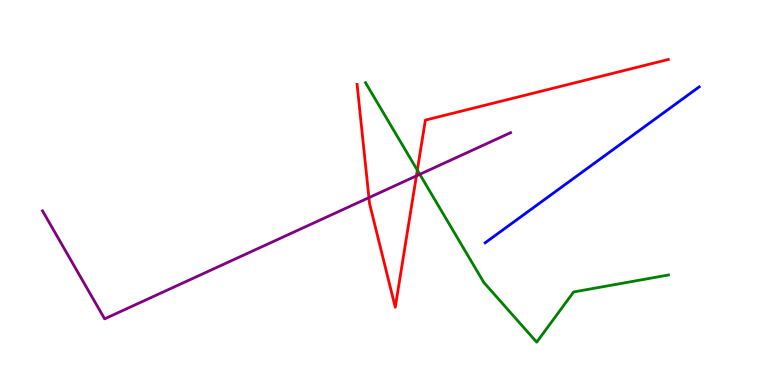[{'lines': ['blue', 'red'], 'intersections': []}, {'lines': ['green', 'red'], 'intersections': [{'x': 5.38, 'y': 5.58}]}, {'lines': ['purple', 'red'], 'intersections': [{'x': 4.76, 'y': 4.87}, {'x': 5.37, 'y': 5.43}]}, {'lines': ['blue', 'green'], 'intersections': []}, {'lines': ['blue', 'purple'], 'intersections': []}, {'lines': ['green', 'purple'], 'intersections': [{'x': 5.42, 'y': 5.47}]}]